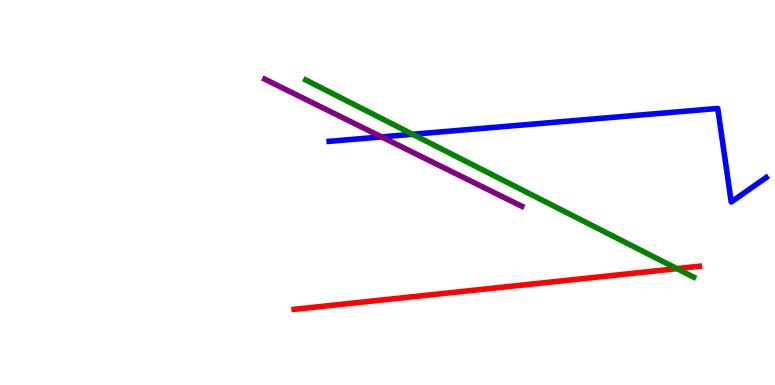[{'lines': ['blue', 'red'], 'intersections': []}, {'lines': ['green', 'red'], 'intersections': [{'x': 8.73, 'y': 3.02}]}, {'lines': ['purple', 'red'], 'intersections': []}, {'lines': ['blue', 'green'], 'intersections': [{'x': 5.32, 'y': 6.51}]}, {'lines': ['blue', 'purple'], 'intersections': [{'x': 4.92, 'y': 6.44}]}, {'lines': ['green', 'purple'], 'intersections': []}]